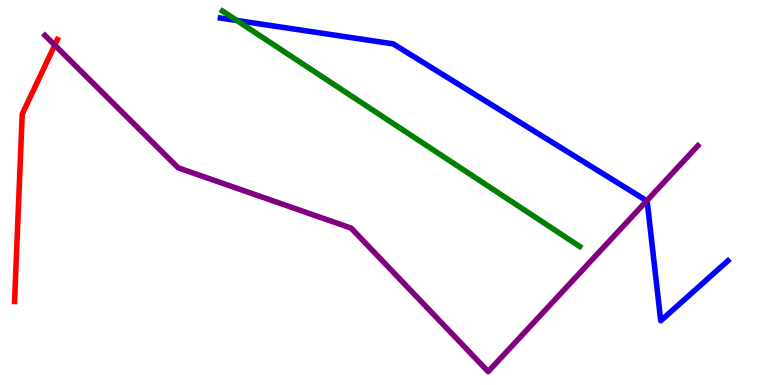[{'lines': ['blue', 'red'], 'intersections': []}, {'lines': ['green', 'red'], 'intersections': []}, {'lines': ['purple', 'red'], 'intersections': [{'x': 0.707, 'y': 8.83}]}, {'lines': ['blue', 'green'], 'intersections': [{'x': 3.06, 'y': 9.47}]}, {'lines': ['blue', 'purple'], 'intersections': [{'x': 8.35, 'y': 4.78}]}, {'lines': ['green', 'purple'], 'intersections': []}]